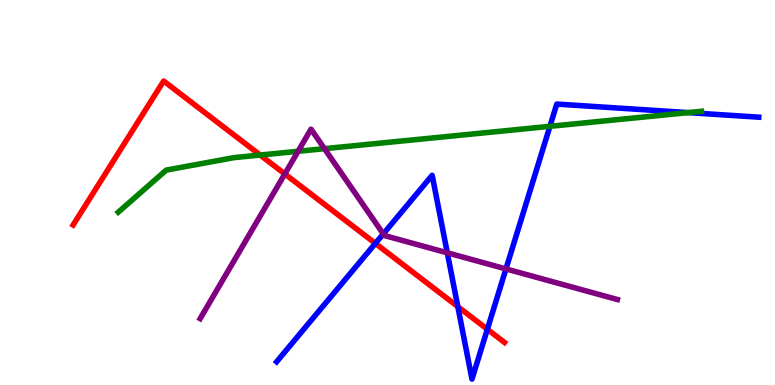[{'lines': ['blue', 'red'], 'intersections': [{'x': 4.84, 'y': 3.68}, {'x': 5.91, 'y': 2.04}, {'x': 6.29, 'y': 1.45}]}, {'lines': ['green', 'red'], 'intersections': [{'x': 3.36, 'y': 5.97}]}, {'lines': ['purple', 'red'], 'intersections': [{'x': 3.68, 'y': 5.48}]}, {'lines': ['blue', 'green'], 'intersections': [{'x': 7.1, 'y': 6.72}, {'x': 8.88, 'y': 7.08}]}, {'lines': ['blue', 'purple'], 'intersections': [{'x': 4.95, 'y': 3.92}, {'x': 5.77, 'y': 3.43}, {'x': 6.53, 'y': 3.02}]}, {'lines': ['green', 'purple'], 'intersections': [{'x': 3.85, 'y': 6.07}, {'x': 4.19, 'y': 6.14}]}]